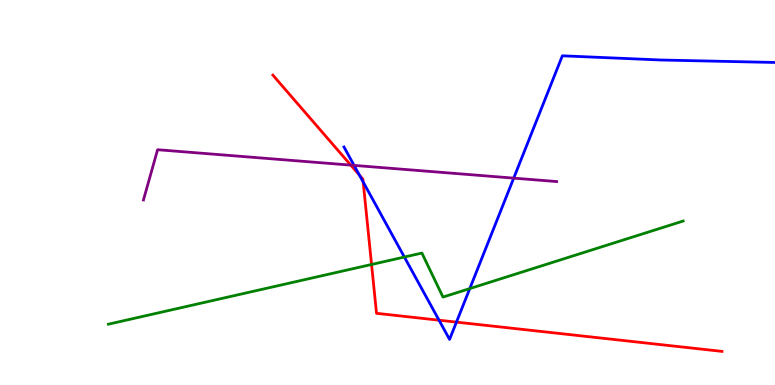[{'lines': ['blue', 'red'], 'intersections': [{'x': 4.64, 'y': 5.45}, {'x': 4.69, 'y': 5.27}, {'x': 5.66, 'y': 1.68}, {'x': 5.89, 'y': 1.63}]}, {'lines': ['green', 'red'], 'intersections': [{'x': 4.79, 'y': 3.13}]}, {'lines': ['purple', 'red'], 'intersections': [{'x': 4.53, 'y': 5.71}]}, {'lines': ['blue', 'green'], 'intersections': [{'x': 5.22, 'y': 3.32}, {'x': 6.06, 'y': 2.5}]}, {'lines': ['blue', 'purple'], 'intersections': [{'x': 4.57, 'y': 5.7}, {'x': 6.63, 'y': 5.37}]}, {'lines': ['green', 'purple'], 'intersections': []}]